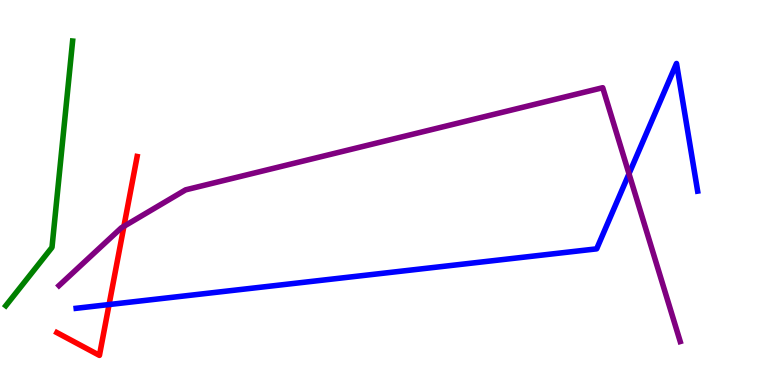[{'lines': ['blue', 'red'], 'intersections': [{'x': 1.41, 'y': 2.09}]}, {'lines': ['green', 'red'], 'intersections': []}, {'lines': ['purple', 'red'], 'intersections': [{'x': 1.6, 'y': 4.12}]}, {'lines': ['blue', 'green'], 'intersections': []}, {'lines': ['blue', 'purple'], 'intersections': [{'x': 8.12, 'y': 5.49}]}, {'lines': ['green', 'purple'], 'intersections': []}]